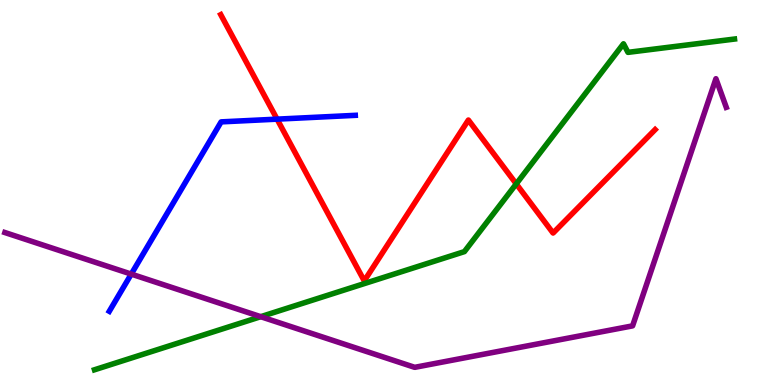[{'lines': ['blue', 'red'], 'intersections': [{'x': 3.58, 'y': 6.91}]}, {'lines': ['green', 'red'], 'intersections': [{'x': 6.66, 'y': 5.22}]}, {'lines': ['purple', 'red'], 'intersections': []}, {'lines': ['blue', 'green'], 'intersections': []}, {'lines': ['blue', 'purple'], 'intersections': [{'x': 1.69, 'y': 2.88}]}, {'lines': ['green', 'purple'], 'intersections': [{'x': 3.36, 'y': 1.77}]}]